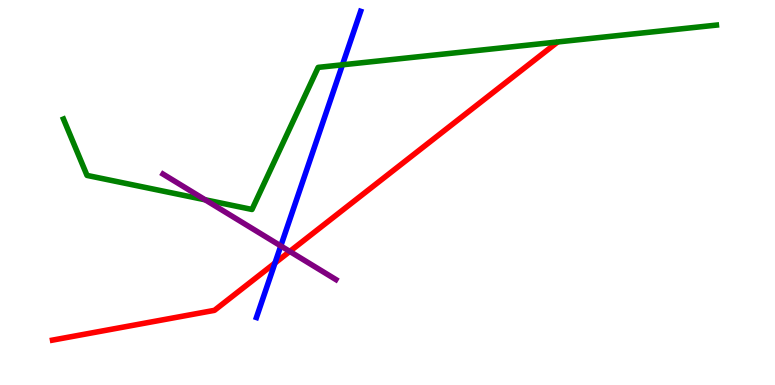[{'lines': ['blue', 'red'], 'intersections': [{'x': 3.55, 'y': 3.17}]}, {'lines': ['green', 'red'], 'intersections': []}, {'lines': ['purple', 'red'], 'intersections': [{'x': 3.74, 'y': 3.47}]}, {'lines': ['blue', 'green'], 'intersections': [{'x': 4.42, 'y': 8.32}]}, {'lines': ['blue', 'purple'], 'intersections': [{'x': 3.62, 'y': 3.61}]}, {'lines': ['green', 'purple'], 'intersections': [{'x': 2.65, 'y': 4.81}]}]